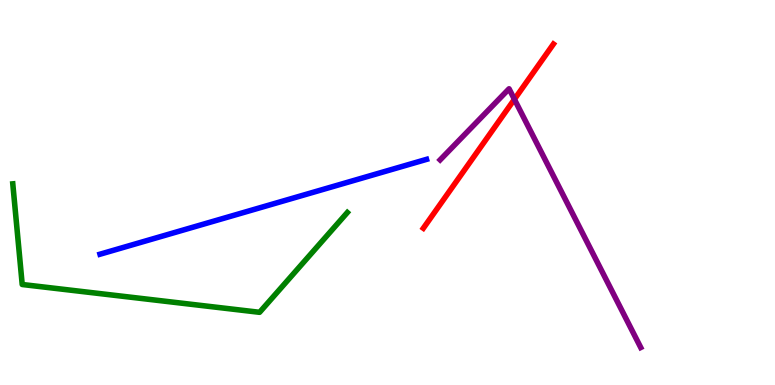[{'lines': ['blue', 'red'], 'intersections': []}, {'lines': ['green', 'red'], 'intersections': []}, {'lines': ['purple', 'red'], 'intersections': [{'x': 6.64, 'y': 7.42}]}, {'lines': ['blue', 'green'], 'intersections': []}, {'lines': ['blue', 'purple'], 'intersections': []}, {'lines': ['green', 'purple'], 'intersections': []}]